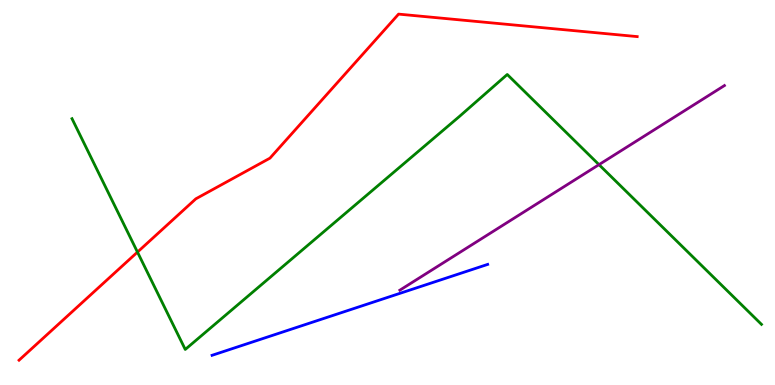[{'lines': ['blue', 'red'], 'intersections': []}, {'lines': ['green', 'red'], 'intersections': [{'x': 1.77, 'y': 3.45}]}, {'lines': ['purple', 'red'], 'intersections': []}, {'lines': ['blue', 'green'], 'intersections': []}, {'lines': ['blue', 'purple'], 'intersections': []}, {'lines': ['green', 'purple'], 'intersections': [{'x': 7.73, 'y': 5.72}]}]